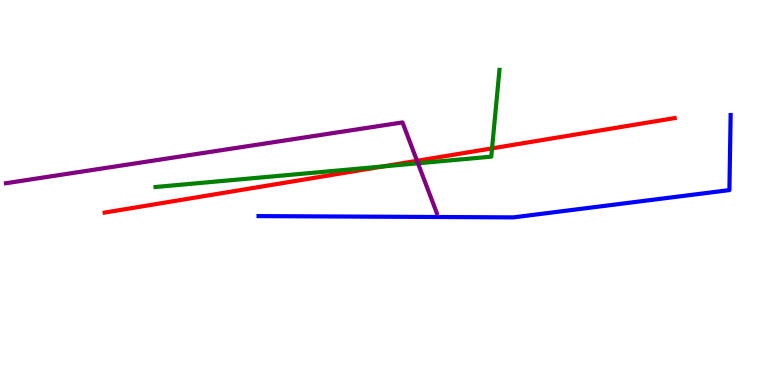[{'lines': ['blue', 'red'], 'intersections': []}, {'lines': ['green', 'red'], 'intersections': [{'x': 4.94, 'y': 5.68}, {'x': 6.35, 'y': 6.15}]}, {'lines': ['purple', 'red'], 'intersections': [{'x': 5.38, 'y': 5.82}]}, {'lines': ['blue', 'green'], 'intersections': []}, {'lines': ['blue', 'purple'], 'intersections': []}, {'lines': ['green', 'purple'], 'intersections': [{'x': 5.39, 'y': 5.76}]}]